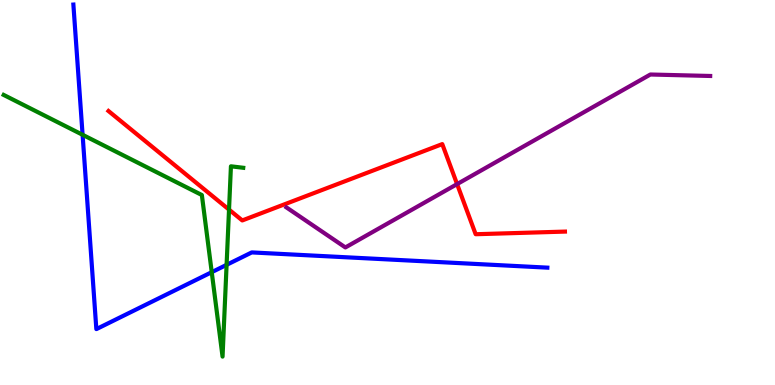[{'lines': ['blue', 'red'], 'intersections': []}, {'lines': ['green', 'red'], 'intersections': [{'x': 2.96, 'y': 4.56}]}, {'lines': ['purple', 'red'], 'intersections': [{'x': 5.9, 'y': 5.22}]}, {'lines': ['blue', 'green'], 'intersections': [{'x': 1.07, 'y': 6.5}, {'x': 2.73, 'y': 2.93}, {'x': 2.92, 'y': 3.12}]}, {'lines': ['blue', 'purple'], 'intersections': []}, {'lines': ['green', 'purple'], 'intersections': []}]